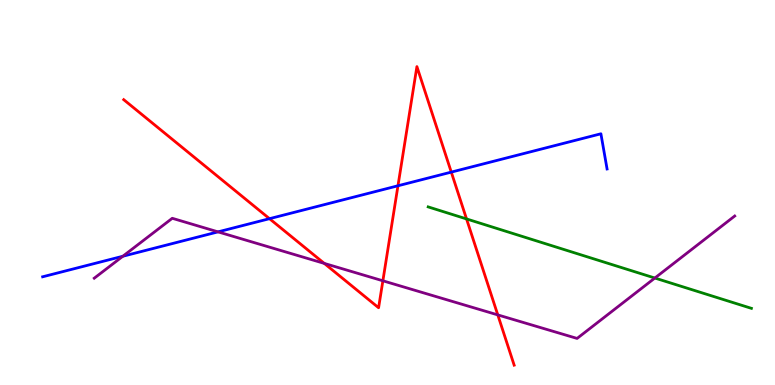[{'lines': ['blue', 'red'], 'intersections': [{'x': 3.48, 'y': 4.32}, {'x': 5.14, 'y': 5.17}, {'x': 5.82, 'y': 5.53}]}, {'lines': ['green', 'red'], 'intersections': [{'x': 6.02, 'y': 4.31}]}, {'lines': ['purple', 'red'], 'intersections': [{'x': 4.18, 'y': 3.16}, {'x': 4.94, 'y': 2.71}, {'x': 6.42, 'y': 1.82}]}, {'lines': ['blue', 'green'], 'intersections': []}, {'lines': ['blue', 'purple'], 'intersections': [{'x': 1.58, 'y': 3.34}, {'x': 2.81, 'y': 3.98}]}, {'lines': ['green', 'purple'], 'intersections': [{'x': 8.45, 'y': 2.78}]}]